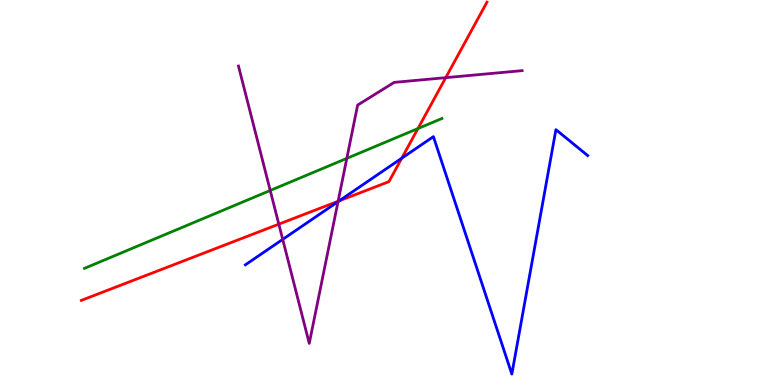[{'lines': ['blue', 'red'], 'intersections': [{'x': 4.38, 'y': 4.78}, {'x': 5.18, 'y': 5.89}]}, {'lines': ['green', 'red'], 'intersections': [{'x': 5.39, 'y': 6.66}]}, {'lines': ['purple', 'red'], 'intersections': [{'x': 3.6, 'y': 4.18}, {'x': 4.36, 'y': 4.77}, {'x': 5.75, 'y': 7.98}]}, {'lines': ['blue', 'green'], 'intersections': []}, {'lines': ['blue', 'purple'], 'intersections': [{'x': 3.65, 'y': 3.78}, {'x': 4.36, 'y': 4.76}]}, {'lines': ['green', 'purple'], 'intersections': [{'x': 3.49, 'y': 5.05}, {'x': 4.48, 'y': 5.89}]}]